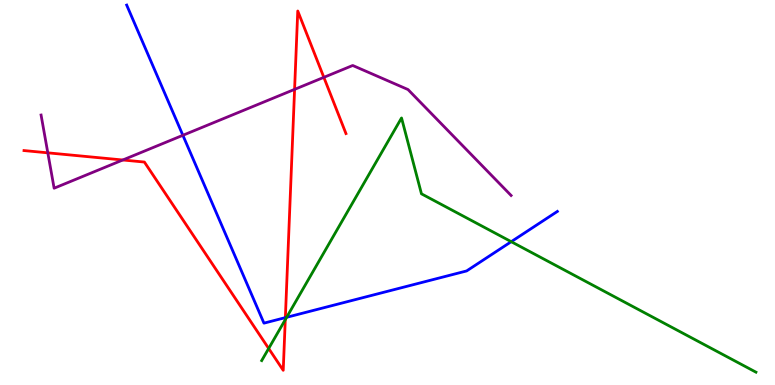[{'lines': ['blue', 'red'], 'intersections': [{'x': 3.68, 'y': 1.75}]}, {'lines': ['green', 'red'], 'intersections': [{'x': 3.47, 'y': 0.949}, {'x': 3.68, 'y': 1.7}]}, {'lines': ['purple', 'red'], 'intersections': [{'x': 0.617, 'y': 6.03}, {'x': 1.58, 'y': 5.84}, {'x': 3.8, 'y': 7.68}, {'x': 4.18, 'y': 7.99}]}, {'lines': ['blue', 'green'], 'intersections': [{'x': 3.7, 'y': 1.76}, {'x': 6.6, 'y': 3.72}]}, {'lines': ['blue', 'purple'], 'intersections': [{'x': 2.36, 'y': 6.49}]}, {'lines': ['green', 'purple'], 'intersections': []}]